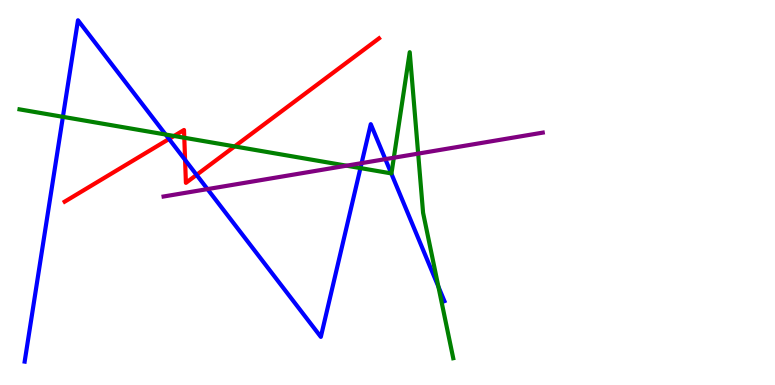[{'lines': ['blue', 'red'], 'intersections': [{'x': 2.18, 'y': 6.39}, {'x': 2.39, 'y': 5.85}, {'x': 2.54, 'y': 5.46}]}, {'lines': ['green', 'red'], 'intersections': [{'x': 2.25, 'y': 6.47}, {'x': 2.38, 'y': 6.42}, {'x': 3.03, 'y': 6.2}]}, {'lines': ['purple', 'red'], 'intersections': []}, {'lines': ['blue', 'green'], 'intersections': [{'x': 0.812, 'y': 6.97}, {'x': 2.14, 'y': 6.51}, {'x': 4.65, 'y': 5.63}, {'x': 5.05, 'y': 5.5}, {'x': 5.66, 'y': 2.55}]}, {'lines': ['blue', 'purple'], 'intersections': [{'x': 2.68, 'y': 5.09}, {'x': 4.67, 'y': 5.76}, {'x': 4.97, 'y': 5.87}]}, {'lines': ['green', 'purple'], 'intersections': [{'x': 4.47, 'y': 5.7}, {'x': 5.08, 'y': 5.9}, {'x': 5.4, 'y': 6.01}]}]